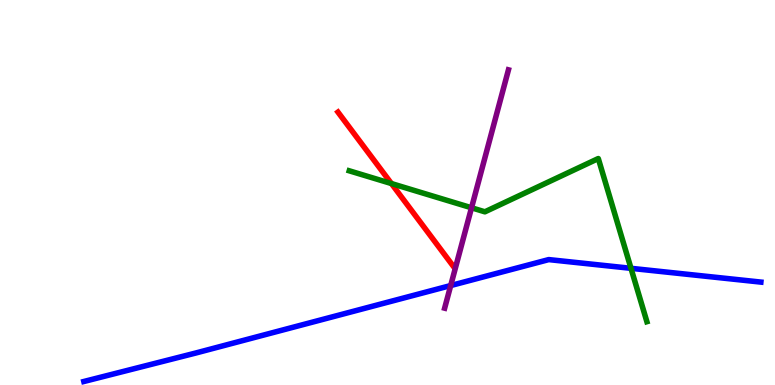[{'lines': ['blue', 'red'], 'intersections': []}, {'lines': ['green', 'red'], 'intersections': [{'x': 5.05, 'y': 5.23}]}, {'lines': ['purple', 'red'], 'intersections': []}, {'lines': ['blue', 'green'], 'intersections': [{'x': 8.14, 'y': 3.03}]}, {'lines': ['blue', 'purple'], 'intersections': [{'x': 5.82, 'y': 2.58}]}, {'lines': ['green', 'purple'], 'intersections': [{'x': 6.08, 'y': 4.6}]}]